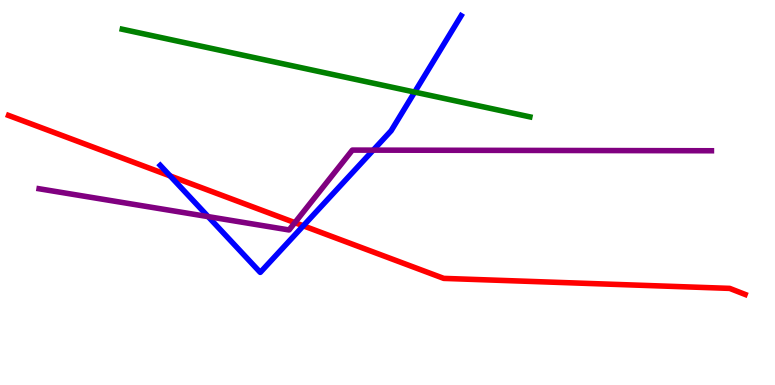[{'lines': ['blue', 'red'], 'intersections': [{'x': 2.2, 'y': 5.43}, {'x': 3.91, 'y': 4.14}]}, {'lines': ['green', 'red'], 'intersections': []}, {'lines': ['purple', 'red'], 'intersections': [{'x': 3.8, 'y': 4.22}]}, {'lines': ['blue', 'green'], 'intersections': [{'x': 5.35, 'y': 7.61}]}, {'lines': ['blue', 'purple'], 'intersections': [{'x': 2.69, 'y': 4.37}, {'x': 4.82, 'y': 6.1}]}, {'lines': ['green', 'purple'], 'intersections': []}]